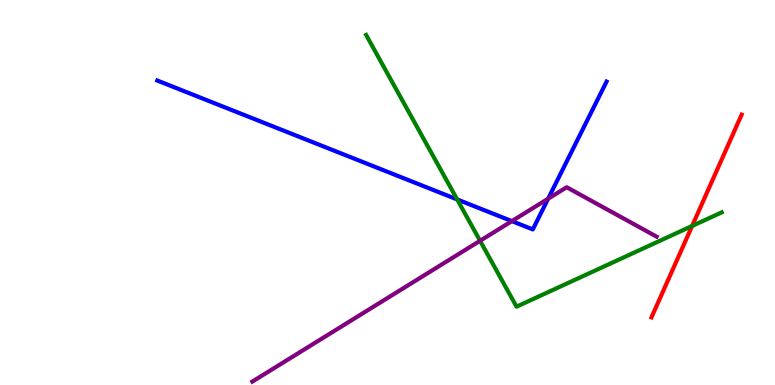[{'lines': ['blue', 'red'], 'intersections': []}, {'lines': ['green', 'red'], 'intersections': [{'x': 8.93, 'y': 4.13}]}, {'lines': ['purple', 'red'], 'intersections': []}, {'lines': ['blue', 'green'], 'intersections': [{'x': 5.9, 'y': 4.82}]}, {'lines': ['blue', 'purple'], 'intersections': [{'x': 6.6, 'y': 4.26}, {'x': 7.07, 'y': 4.84}]}, {'lines': ['green', 'purple'], 'intersections': [{'x': 6.19, 'y': 3.75}]}]